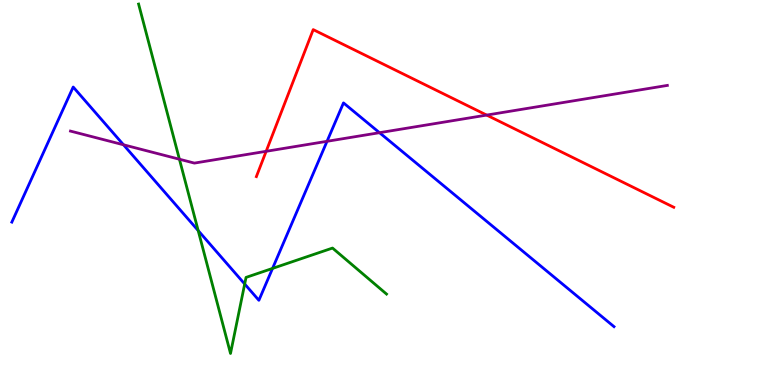[{'lines': ['blue', 'red'], 'intersections': []}, {'lines': ['green', 'red'], 'intersections': []}, {'lines': ['purple', 'red'], 'intersections': [{'x': 3.43, 'y': 6.07}, {'x': 6.28, 'y': 7.01}]}, {'lines': ['blue', 'green'], 'intersections': [{'x': 2.56, 'y': 4.01}, {'x': 3.16, 'y': 2.62}, {'x': 3.52, 'y': 3.03}]}, {'lines': ['blue', 'purple'], 'intersections': [{'x': 1.59, 'y': 6.24}, {'x': 4.22, 'y': 6.33}, {'x': 4.9, 'y': 6.55}]}, {'lines': ['green', 'purple'], 'intersections': [{'x': 2.32, 'y': 5.86}]}]